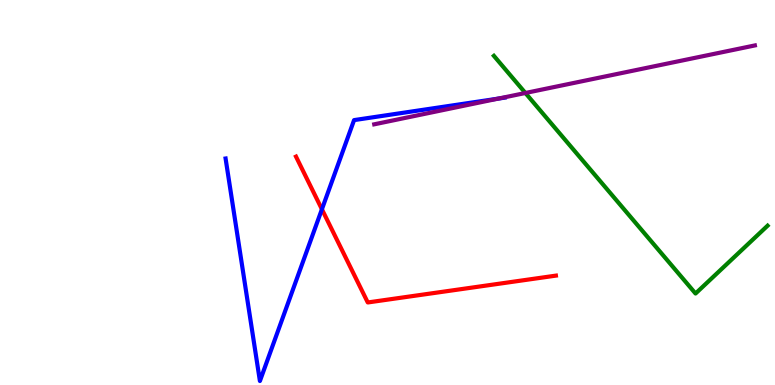[{'lines': ['blue', 'red'], 'intersections': [{'x': 4.15, 'y': 4.56}]}, {'lines': ['green', 'red'], 'intersections': []}, {'lines': ['purple', 'red'], 'intersections': []}, {'lines': ['blue', 'green'], 'intersections': []}, {'lines': ['blue', 'purple'], 'intersections': [{'x': 6.43, 'y': 7.44}]}, {'lines': ['green', 'purple'], 'intersections': [{'x': 6.78, 'y': 7.58}]}]